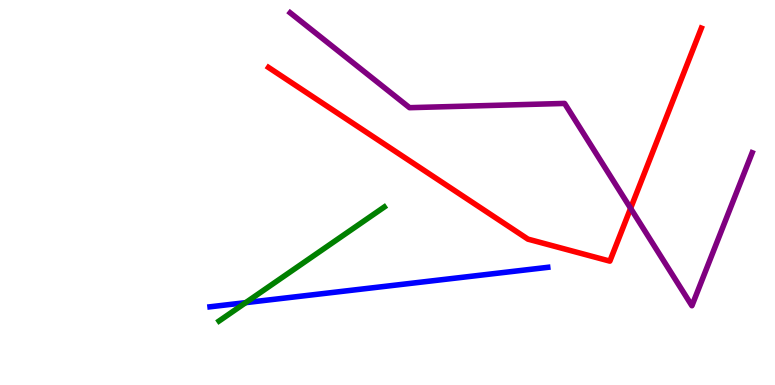[{'lines': ['blue', 'red'], 'intersections': []}, {'lines': ['green', 'red'], 'intersections': []}, {'lines': ['purple', 'red'], 'intersections': [{'x': 8.14, 'y': 4.59}]}, {'lines': ['blue', 'green'], 'intersections': [{'x': 3.17, 'y': 2.14}]}, {'lines': ['blue', 'purple'], 'intersections': []}, {'lines': ['green', 'purple'], 'intersections': []}]